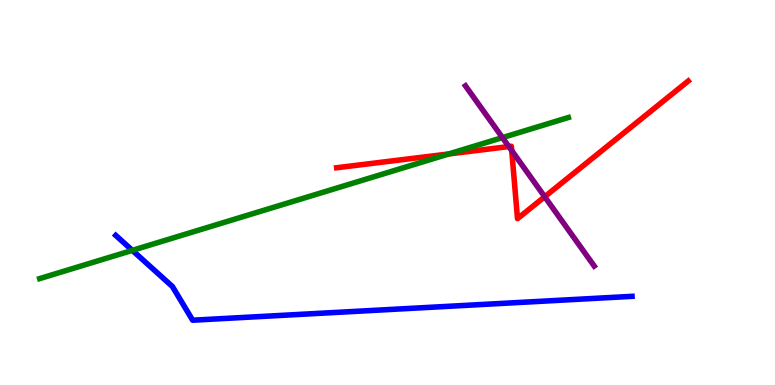[{'lines': ['blue', 'red'], 'intersections': []}, {'lines': ['green', 'red'], 'intersections': [{'x': 5.79, 'y': 6.0}]}, {'lines': ['purple', 'red'], 'intersections': [{'x': 6.57, 'y': 6.19}, {'x': 6.6, 'y': 6.09}, {'x': 7.03, 'y': 4.89}]}, {'lines': ['blue', 'green'], 'intersections': [{'x': 1.71, 'y': 3.5}]}, {'lines': ['blue', 'purple'], 'intersections': []}, {'lines': ['green', 'purple'], 'intersections': [{'x': 6.48, 'y': 6.43}]}]